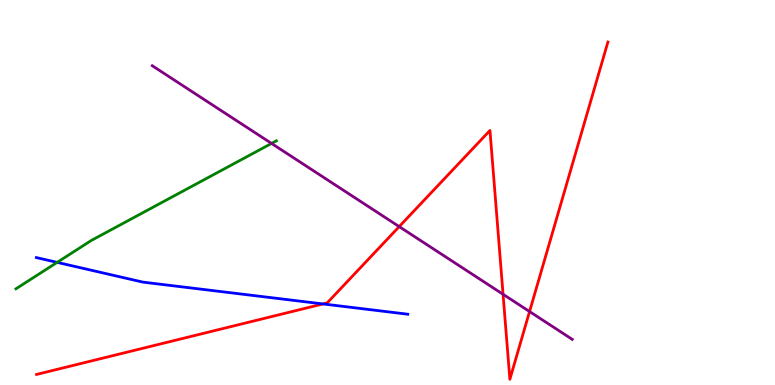[{'lines': ['blue', 'red'], 'intersections': [{'x': 4.17, 'y': 2.11}]}, {'lines': ['green', 'red'], 'intersections': []}, {'lines': ['purple', 'red'], 'intersections': [{'x': 5.15, 'y': 4.11}, {'x': 6.49, 'y': 2.36}, {'x': 6.83, 'y': 1.91}]}, {'lines': ['blue', 'green'], 'intersections': [{'x': 0.738, 'y': 3.19}]}, {'lines': ['blue', 'purple'], 'intersections': []}, {'lines': ['green', 'purple'], 'intersections': [{'x': 3.5, 'y': 6.27}]}]